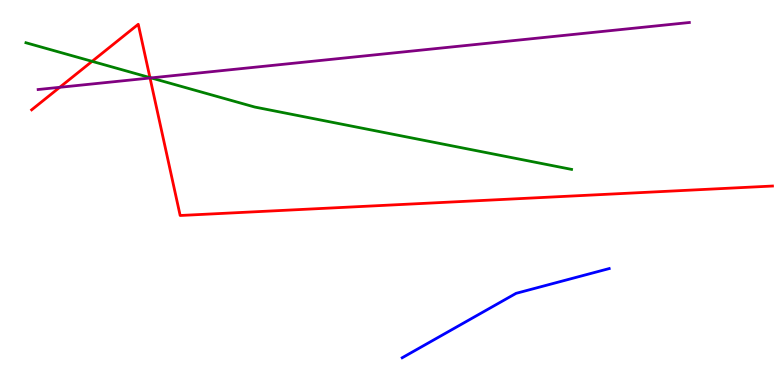[{'lines': ['blue', 'red'], 'intersections': []}, {'lines': ['green', 'red'], 'intersections': [{'x': 1.19, 'y': 8.41}, {'x': 1.93, 'y': 7.98}]}, {'lines': ['purple', 'red'], 'intersections': [{'x': 0.771, 'y': 7.73}, {'x': 1.94, 'y': 7.97}]}, {'lines': ['blue', 'green'], 'intersections': []}, {'lines': ['blue', 'purple'], 'intersections': []}, {'lines': ['green', 'purple'], 'intersections': [{'x': 1.95, 'y': 7.98}]}]